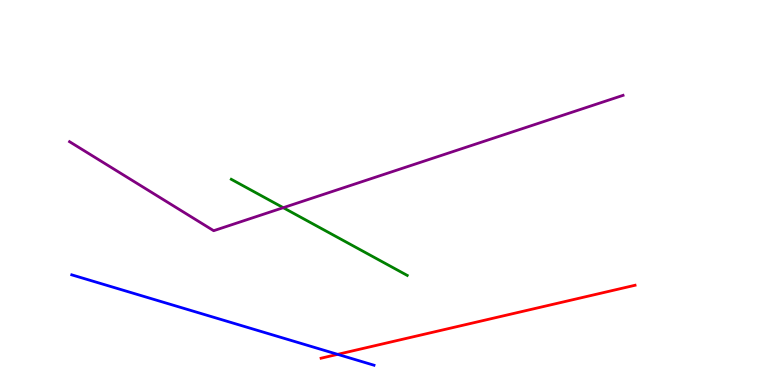[{'lines': ['blue', 'red'], 'intersections': [{'x': 4.36, 'y': 0.796}]}, {'lines': ['green', 'red'], 'intersections': []}, {'lines': ['purple', 'red'], 'intersections': []}, {'lines': ['blue', 'green'], 'intersections': []}, {'lines': ['blue', 'purple'], 'intersections': []}, {'lines': ['green', 'purple'], 'intersections': [{'x': 3.65, 'y': 4.61}]}]